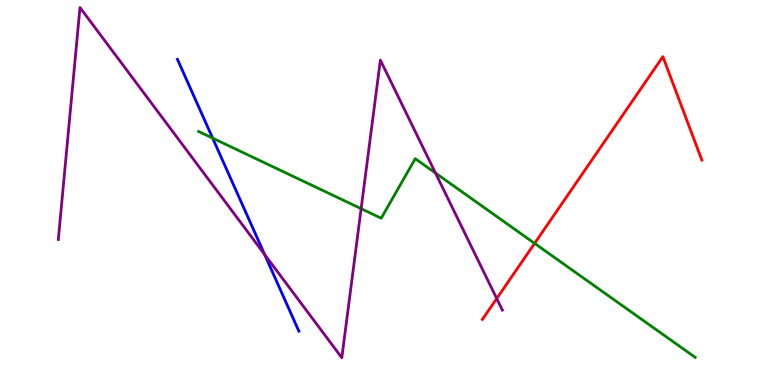[{'lines': ['blue', 'red'], 'intersections': []}, {'lines': ['green', 'red'], 'intersections': [{'x': 6.9, 'y': 3.68}]}, {'lines': ['purple', 'red'], 'intersections': [{'x': 6.41, 'y': 2.25}]}, {'lines': ['blue', 'green'], 'intersections': [{'x': 2.74, 'y': 6.41}]}, {'lines': ['blue', 'purple'], 'intersections': [{'x': 3.41, 'y': 3.39}]}, {'lines': ['green', 'purple'], 'intersections': [{'x': 4.66, 'y': 4.58}, {'x': 5.62, 'y': 5.51}]}]